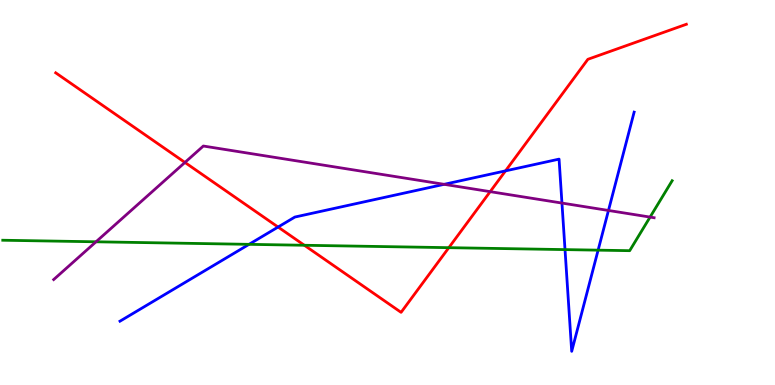[{'lines': ['blue', 'red'], 'intersections': [{'x': 3.59, 'y': 4.1}, {'x': 6.52, 'y': 5.56}]}, {'lines': ['green', 'red'], 'intersections': [{'x': 3.93, 'y': 3.63}, {'x': 5.79, 'y': 3.57}]}, {'lines': ['purple', 'red'], 'intersections': [{'x': 2.39, 'y': 5.78}, {'x': 6.32, 'y': 5.02}]}, {'lines': ['blue', 'green'], 'intersections': [{'x': 3.21, 'y': 3.65}, {'x': 7.29, 'y': 3.52}, {'x': 7.72, 'y': 3.5}]}, {'lines': ['blue', 'purple'], 'intersections': [{'x': 5.73, 'y': 5.21}, {'x': 7.25, 'y': 4.73}, {'x': 7.85, 'y': 4.53}]}, {'lines': ['green', 'purple'], 'intersections': [{'x': 1.24, 'y': 3.72}, {'x': 8.39, 'y': 4.36}]}]